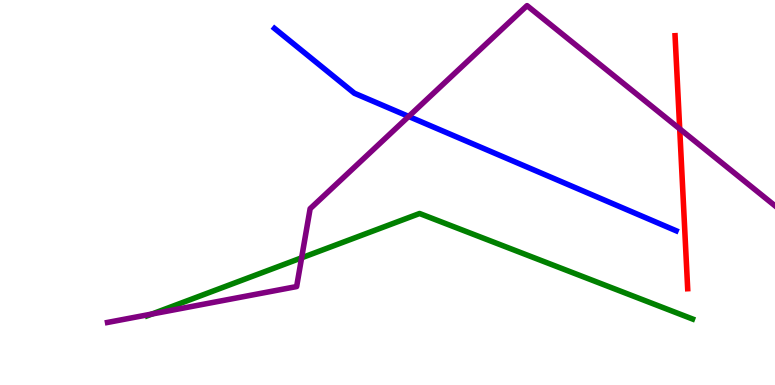[{'lines': ['blue', 'red'], 'intersections': []}, {'lines': ['green', 'red'], 'intersections': []}, {'lines': ['purple', 'red'], 'intersections': [{'x': 8.77, 'y': 6.65}]}, {'lines': ['blue', 'green'], 'intersections': []}, {'lines': ['blue', 'purple'], 'intersections': [{'x': 5.27, 'y': 6.98}]}, {'lines': ['green', 'purple'], 'intersections': [{'x': 1.96, 'y': 1.84}, {'x': 3.89, 'y': 3.3}]}]